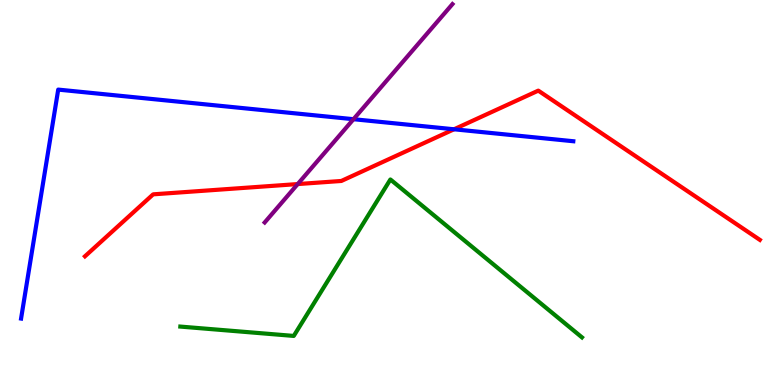[{'lines': ['blue', 'red'], 'intersections': [{'x': 5.86, 'y': 6.64}]}, {'lines': ['green', 'red'], 'intersections': []}, {'lines': ['purple', 'red'], 'intersections': [{'x': 3.84, 'y': 5.22}]}, {'lines': ['blue', 'green'], 'intersections': []}, {'lines': ['blue', 'purple'], 'intersections': [{'x': 4.56, 'y': 6.9}]}, {'lines': ['green', 'purple'], 'intersections': []}]